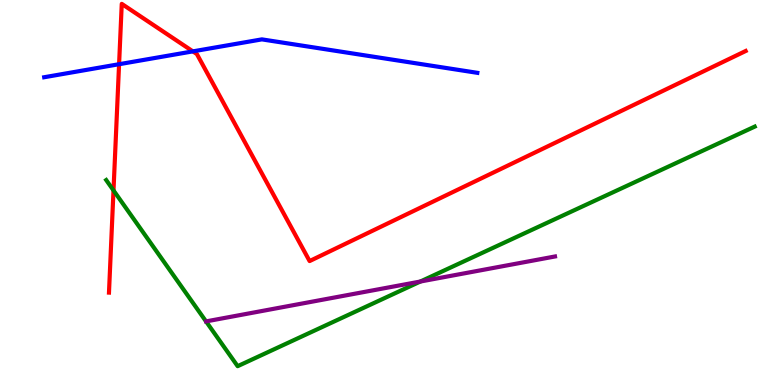[{'lines': ['blue', 'red'], 'intersections': [{'x': 1.54, 'y': 8.33}, {'x': 2.49, 'y': 8.67}]}, {'lines': ['green', 'red'], 'intersections': [{'x': 1.46, 'y': 5.05}]}, {'lines': ['purple', 'red'], 'intersections': []}, {'lines': ['blue', 'green'], 'intersections': []}, {'lines': ['blue', 'purple'], 'intersections': []}, {'lines': ['green', 'purple'], 'intersections': [{'x': 5.42, 'y': 2.69}]}]